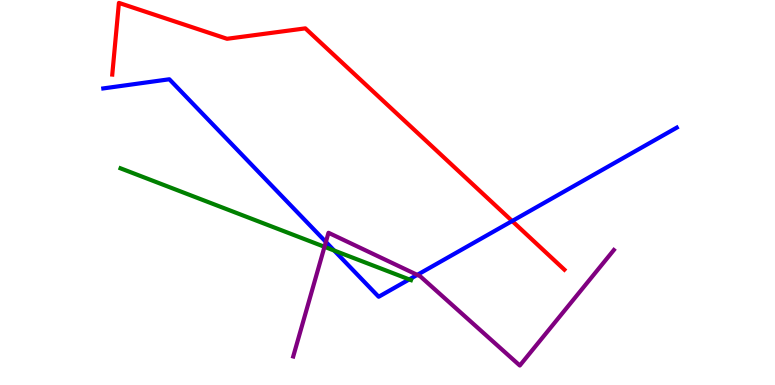[{'lines': ['blue', 'red'], 'intersections': [{'x': 6.61, 'y': 4.26}]}, {'lines': ['green', 'red'], 'intersections': []}, {'lines': ['purple', 'red'], 'intersections': []}, {'lines': ['blue', 'green'], 'intersections': [{'x': 4.31, 'y': 3.49}, {'x': 5.28, 'y': 2.74}]}, {'lines': ['blue', 'purple'], 'intersections': [{'x': 4.21, 'y': 3.72}, {'x': 5.38, 'y': 2.86}]}, {'lines': ['green', 'purple'], 'intersections': [{'x': 4.19, 'y': 3.59}]}]